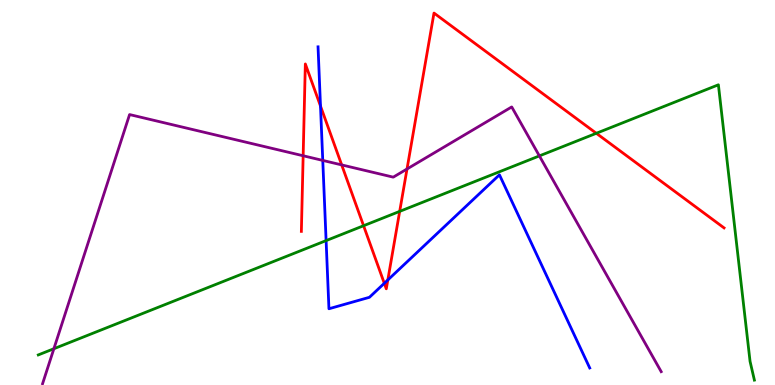[{'lines': ['blue', 'red'], 'intersections': [{'x': 4.14, 'y': 7.25}, {'x': 4.96, 'y': 2.64}, {'x': 5.0, 'y': 2.73}]}, {'lines': ['green', 'red'], 'intersections': [{'x': 4.69, 'y': 4.14}, {'x': 5.16, 'y': 4.51}, {'x': 7.69, 'y': 6.54}]}, {'lines': ['purple', 'red'], 'intersections': [{'x': 3.91, 'y': 5.95}, {'x': 4.41, 'y': 5.72}, {'x': 5.25, 'y': 5.61}]}, {'lines': ['blue', 'green'], 'intersections': [{'x': 4.21, 'y': 3.75}]}, {'lines': ['blue', 'purple'], 'intersections': [{'x': 4.16, 'y': 5.83}]}, {'lines': ['green', 'purple'], 'intersections': [{'x': 0.695, 'y': 0.942}, {'x': 6.96, 'y': 5.95}]}]